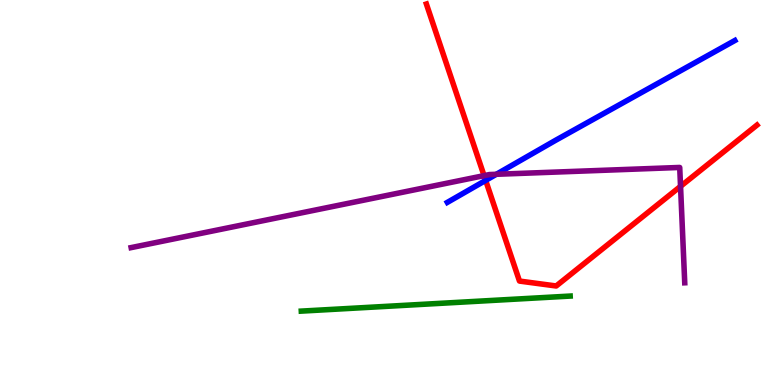[{'lines': ['blue', 'red'], 'intersections': [{'x': 6.27, 'y': 5.31}]}, {'lines': ['green', 'red'], 'intersections': []}, {'lines': ['purple', 'red'], 'intersections': [{'x': 6.25, 'y': 5.44}, {'x': 8.78, 'y': 5.16}]}, {'lines': ['blue', 'green'], 'intersections': []}, {'lines': ['blue', 'purple'], 'intersections': [{'x': 6.4, 'y': 5.47}]}, {'lines': ['green', 'purple'], 'intersections': []}]